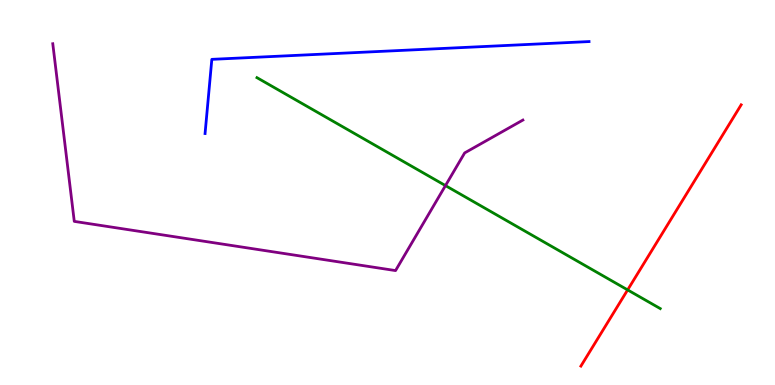[{'lines': ['blue', 'red'], 'intersections': []}, {'lines': ['green', 'red'], 'intersections': [{'x': 8.1, 'y': 2.47}]}, {'lines': ['purple', 'red'], 'intersections': []}, {'lines': ['blue', 'green'], 'intersections': []}, {'lines': ['blue', 'purple'], 'intersections': []}, {'lines': ['green', 'purple'], 'intersections': [{'x': 5.75, 'y': 5.18}]}]